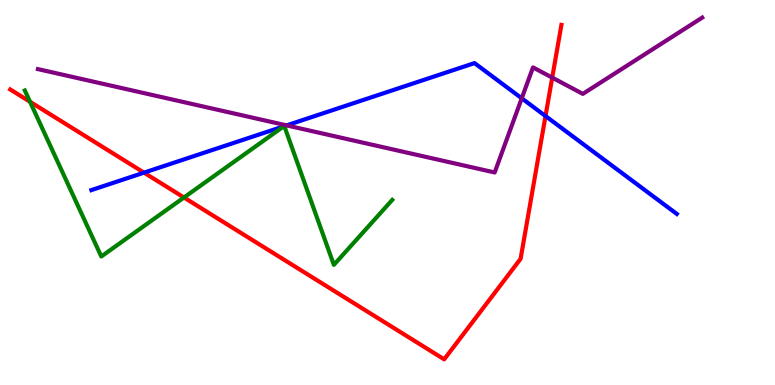[{'lines': ['blue', 'red'], 'intersections': [{'x': 1.86, 'y': 5.52}, {'x': 7.04, 'y': 6.99}]}, {'lines': ['green', 'red'], 'intersections': [{'x': 0.387, 'y': 7.36}, {'x': 2.37, 'y': 4.87}]}, {'lines': ['purple', 'red'], 'intersections': [{'x': 7.13, 'y': 7.98}]}, {'lines': ['blue', 'green'], 'intersections': [{'x': 3.66, 'y': 6.72}, {'x': 3.67, 'y': 6.72}]}, {'lines': ['blue', 'purple'], 'intersections': [{'x': 3.7, 'y': 6.74}, {'x': 6.73, 'y': 7.45}]}, {'lines': ['green', 'purple'], 'intersections': []}]